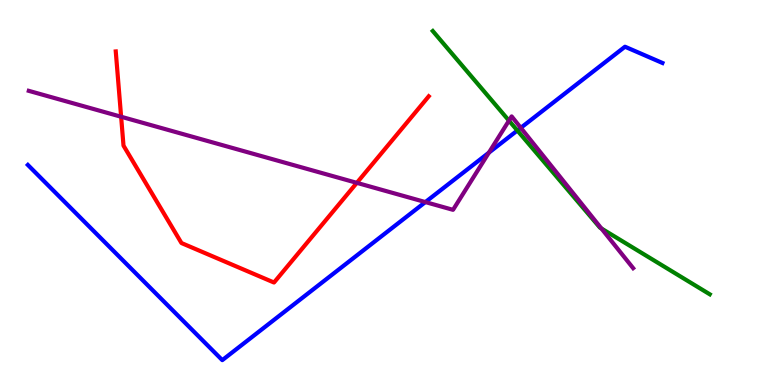[{'lines': ['blue', 'red'], 'intersections': []}, {'lines': ['green', 'red'], 'intersections': []}, {'lines': ['purple', 'red'], 'intersections': [{'x': 1.56, 'y': 6.97}, {'x': 4.6, 'y': 5.25}]}, {'lines': ['blue', 'green'], 'intersections': [{'x': 6.68, 'y': 6.61}]}, {'lines': ['blue', 'purple'], 'intersections': [{'x': 5.49, 'y': 4.75}, {'x': 6.31, 'y': 6.03}, {'x': 6.72, 'y': 6.68}]}, {'lines': ['green', 'purple'], 'intersections': [{'x': 6.57, 'y': 6.87}, {'x': 7.76, 'y': 4.07}]}]